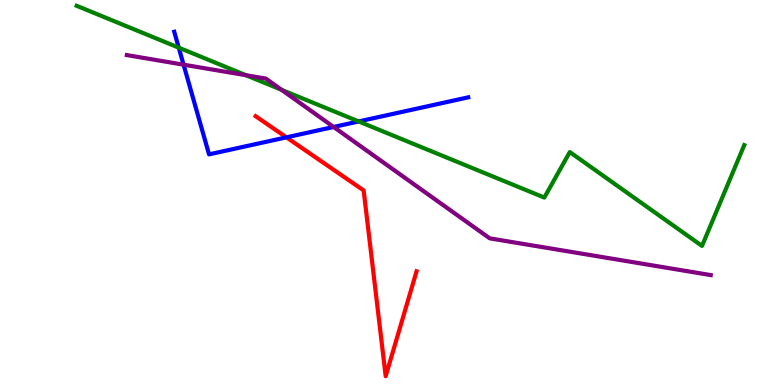[{'lines': ['blue', 'red'], 'intersections': [{'x': 3.7, 'y': 6.43}]}, {'lines': ['green', 'red'], 'intersections': []}, {'lines': ['purple', 'red'], 'intersections': []}, {'lines': ['blue', 'green'], 'intersections': [{'x': 2.31, 'y': 8.76}, {'x': 4.63, 'y': 6.85}]}, {'lines': ['blue', 'purple'], 'intersections': [{'x': 2.37, 'y': 8.32}, {'x': 4.3, 'y': 6.7}]}, {'lines': ['green', 'purple'], 'intersections': [{'x': 3.17, 'y': 8.05}, {'x': 3.63, 'y': 7.67}]}]